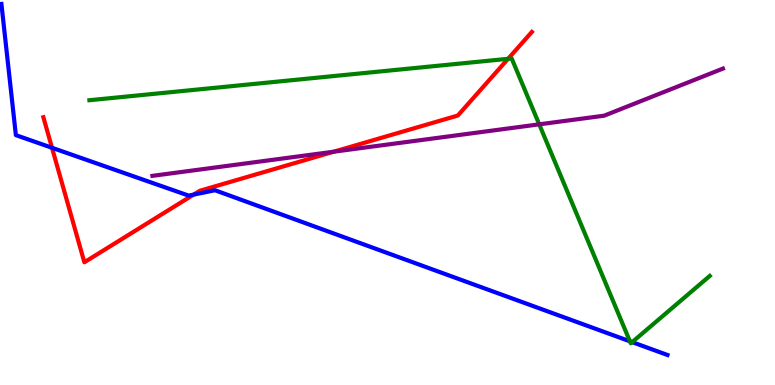[{'lines': ['blue', 'red'], 'intersections': [{'x': 0.671, 'y': 6.16}, {'x': 2.5, 'y': 4.94}]}, {'lines': ['green', 'red'], 'intersections': [{'x': 6.56, 'y': 8.47}]}, {'lines': ['purple', 'red'], 'intersections': [{'x': 4.31, 'y': 6.06}]}, {'lines': ['blue', 'green'], 'intersections': [{'x': 8.13, 'y': 1.13}, {'x': 8.16, 'y': 1.11}]}, {'lines': ['blue', 'purple'], 'intersections': []}, {'lines': ['green', 'purple'], 'intersections': [{'x': 6.96, 'y': 6.77}]}]